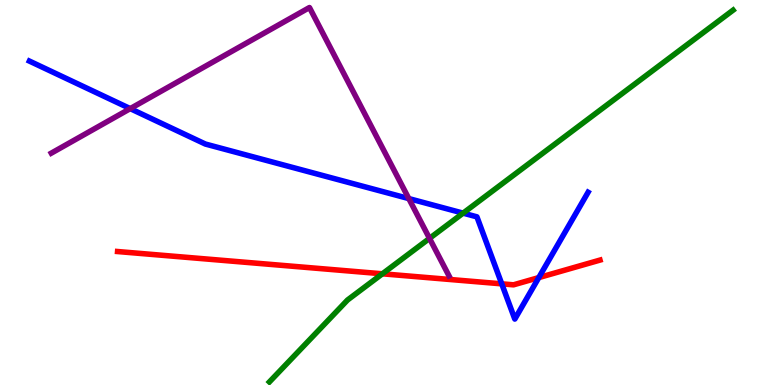[{'lines': ['blue', 'red'], 'intersections': [{'x': 6.47, 'y': 2.63}, {'x': 6.95, 'y': 2.79}]}, {'lines': ['green', 'red'], 'intersections': [{'x': 4.93, 'y': 2.89}]}, {'lines': ['purple', 'red'], 'intersections': []}, {'lines': ['blue', 'green'], 'intersections': [{'x': 5.98, 'y': 4.46}]}, {'lines': ['blue', 'purple'], 'intersections': [{'x': 1.68, 'y': 7.18}, {'x': 5.28, 'y': 4.84}]}, {'lines': ['green', 'purple'], 'intersections': [{'x': 5.54, 'y': 3.81}]}]